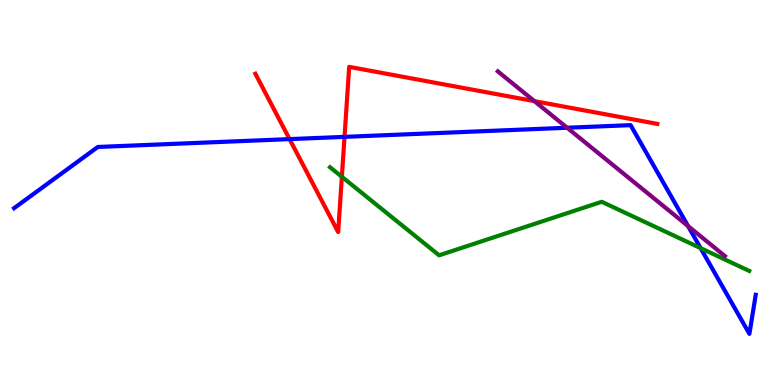[{'lines': ['blue', 'red'], 'intersections': [{'x': 3.74, 'y': 6.39}, {'x': 4.45, 'y': 6.45}]}, {'lines': ['green', 'red'], 'intersections': [{'x': 4.41, 'y': 5.41}]}, {'lines': ['purple', 'red'], 'intersections': [{'x': 6.9, 'y': 7.37}]}, {'lines': ['blue', 'green'], 'intersections': [{'x': 9.04, 'y': 3.56}]}, {'lines': ['blue', 'purple'], 'intersections': [{'x': 7.32, 'y': 6.68}, {'x': 8.88, 'y': 4.13}]}, {'lines': ['green', 'purple'], 'intersections': []}]